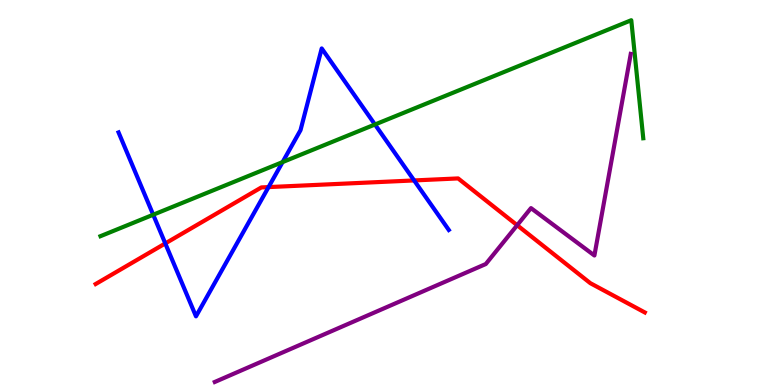[{'lines': ['blue', 'red'], 'intersections': [{'x': 2.13, 'y': 3.68}, {'x': 3.47, 'y': 5.14}, {'x': 5.34, 'y': 5.31}]}, {'lines': ['green', 'red'], 'intersections': []}, {'lines': ['purple', 'red'], 'intersections': [{'x': 6.67, 'y': 4.15}]}, {'lines': ['blue', 'green'], 'intersections': [{'x': 1.98, 'y': 4.42}, {'x': 3.65, 'y': 5.79}, {'x': 4.84, 'y': 6.77}]}, {'lines': ['blue', 'purple'], 'intersections': []}, {'lines': ['green', 'purple'], 'intersections': []}]